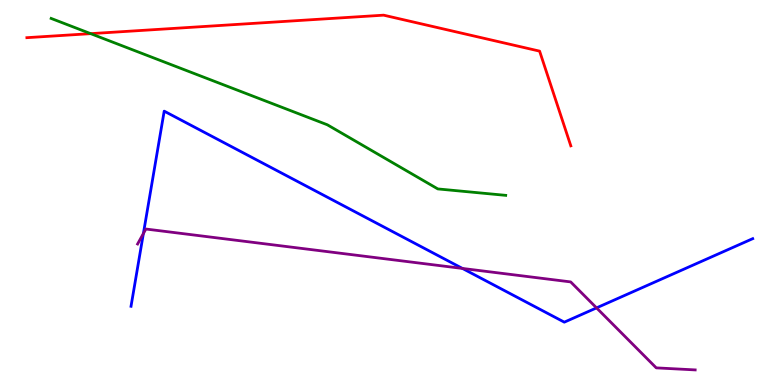[{'lines': ['blue', 'red'], 'intersections': []}, {'lines': ['green', 'red'], 'intersections': [{'x': 1.17, 'y': 9.13}]}, {'lines': ['purple', 'red'], 'intersections': []}, {'lines': ['blue', 'green'], 'intersections': []}, {'lines': ['blue', 'purple'], 'intersections': [{'x': 1.85, 'y': 3.93}, {'x': 5.97, 'y': 3.03}, {'x': 7.7, 'y': 2.0}]}, {'lines': ['green', 'purple'], 'intersections': []}]